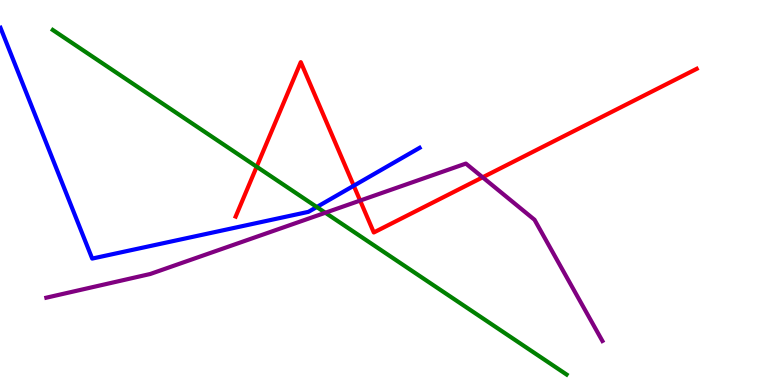[{'lines': ['blue', 'red'], 'intersections': [{'x': 4.56, 'y': 5.18}]}, {'lines': ['green', 'red'], 'intersections': [{'x': 3.31, 'y': 5.67}]}, {'lines': ['purple', 'red'], 'intersections': [{'x': 4.65, 'y': 4.79}, {'x': 6.23, 'y': 5.39}]}, {'lines': ['blue', 'green'], 'intersections': [{'x': 4.09, 'y': 4.62}]}, {'lines': ['blue', 'purple'], 'intersections': []}, {'lines': ['green', 'purple'], 'intersections': [{'x': 4.2, 'y': 4.47}]}]